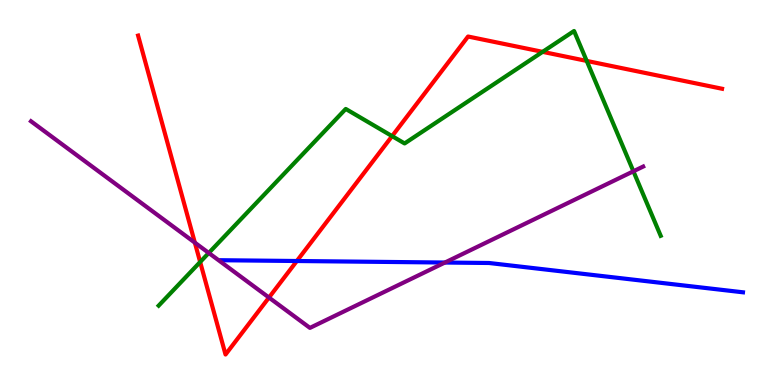[{'lines': ['blue', 'red'], 'intersections': [{'x': 3.83, 'y': 3.22}]}, {'lines': ['green', 'red'], 'intersections': [{'x': 2.58, 'y': 3.19}, {'x': 5.06, 'y': 6.46}, {'x': 7.0, 'y': 8.65}, {'x': 7.57, 'y': 8.42}]}, {'lines': ['purple', 'red'], 'intersections': [{'x': 2.51, 'y': 3.7}, {'x': 3.47, 'y': 2.27}]}, {'lines': ['blue', 'green'], 'intersections': []}, {'lines': ['blue', 'purple'], 'intersections': [{'x': 5.74, 'y': 3.18}]}, {'lines': ['green', 'purple'], 'intersections': [{'x': 2.69, 'y': 3.43}, {'x': 8.17, 'y': 5.55}]}]